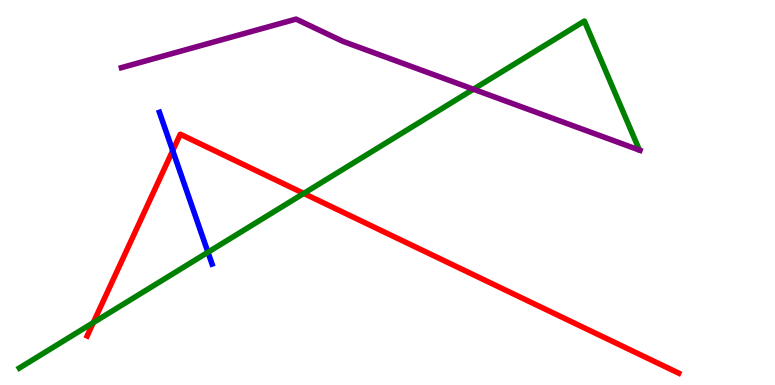[{'lines': ['blue', 'red'], 'intersections': [{'x': 2.23, 'y': 6.09}]}, {'lines': ['green', 'red'], 'intersections': [{'x': 1.2, 'y': 1.62}, {'x': 3.92, 'y': 4.98}]}, {'lines': ['purple', 'red'], 'intersections': []}, {'lines': ['blue', 'green'], 'intersections': [{'x': 2.68, 'y': 3.45}]}, {'lines': ['blue', 'purple'], 'intersections': []}, {'lines': ['green', 'purple'], 'intersections': [{'x': 6.11, 'y': 7.68}]}]